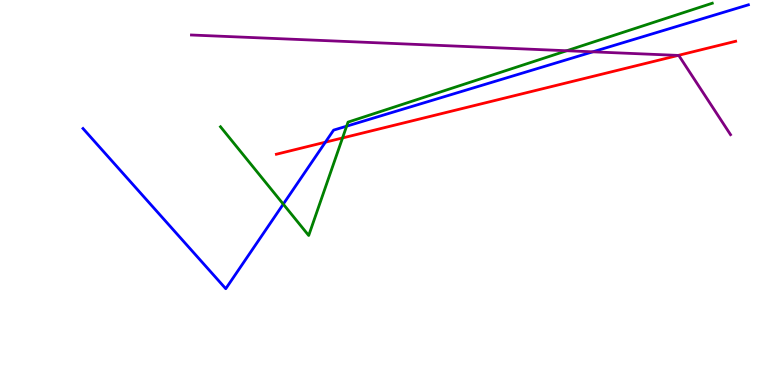[{'lines': ['blue', 'red'], 'intersections': [{'x': 4.2, 'y': 6.31}]}, {'lines': ['green', 'red'], 'intersections': [{'x': 4.42, 'y': 6.42}]}, {'lines': ['purple', 'red'], 'intersections': [{'x': 8.75, 'y': 8.56}]}, {'lines': ['blue', 'green'], 'intersections': [{'x': 3.66, 'y': 4.7}, {'x': 4.47, 'y': 6.72}]}, {'lines': ['blue', 'purple'], 'intersections': [{'x': 7.65, 'y': 8.65}]}, {'lines': ['green', 'purple'], 'intersections': [{'x': 7.31, 'y': 8.68}]}]